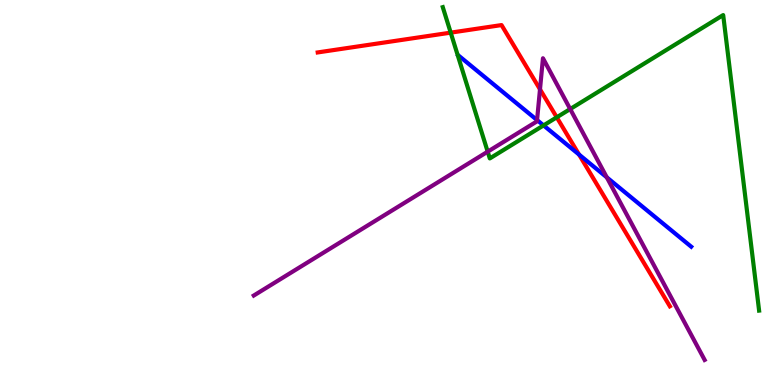[{'lines': ['blue', 'red'], 'intersections': [{'x': 7.47, 'y': 5.99}]}, {'lines': ['green', 'red'], 'intersections': [{'x': 5.82, 'y': 9.15}, {'x': 7.18, 'y': 6.95}]}, {'lines': ['purple', 'red'], 'intersections': [{'x': 6.97, 'y': 7.68}]}, {'lines': ['blue', 'green'], 'intersections': [{'x': 7.01, 'y': 6.74}]}, {'lines': ['blue', 'purple'], 'intersections': [{'x': 6.93, 'y': 6.88}, {'x': 7.83, 'y': 5.39}]}, {'lines': ['green', 'purple'], 'intersections': [{'x': 6.29, 'y': 6.06}, {'x': 7.36, 'y': 7.17}]}]